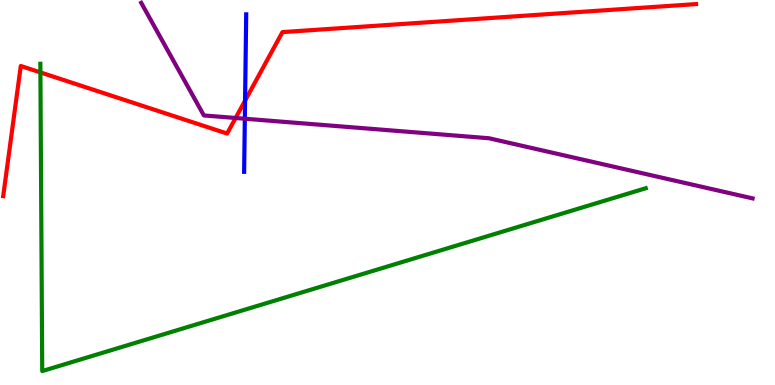[{'lines': ['blue', 'red'], 'intersections': [{'x': 3.16, 'y': 7.39}]}, {'lines': ['green', 'red'], 'intersections': [{'x': 0.521, 'y': 8.12}]}, {'lines': ['purple', 'red'], 'intersections': [{'x': 3.04, 'y': 6.94}]}, {'lines': ['blue', 'green'], 'intersections': []}, {'lines': ['blue', 'purple'], 'intersections': [{'x': 3.16, 'y': 6.92}]}, {'lines': ['green', 'purple'], 'intersections': []}]